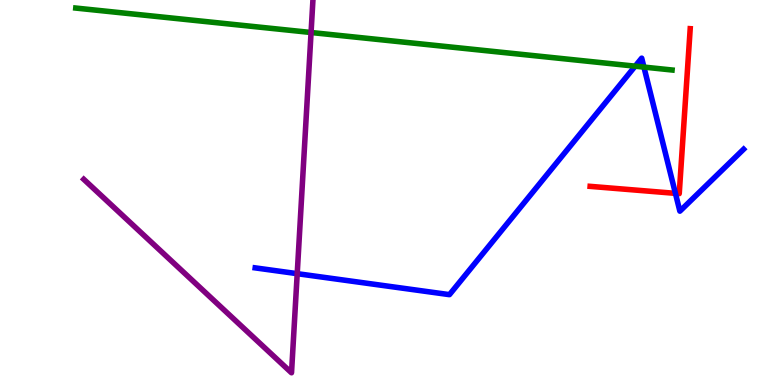[{'lines': ['blue', 'red'], 'intersections': [{'x': 8.72, 'y': 4.98}]}, {'lines': ['green', 'red'], 'intersections': []}, {'lines': ['purple', 'red'], 'intersections': []}, {'lines': ['blue', 'green'], 'intersections': [{'x': 8.2, 'y': 8.28}, {'x': 8.31, 'y': 8.26}]}, {'lines': ['blue', 'purple'], 'intersections': [{'x': 3.84, 'y': 2.89}]}, {'lines': ['green', 'purple'], 'intersections': [{'x': 4.01, 'y': 9.16}]}]